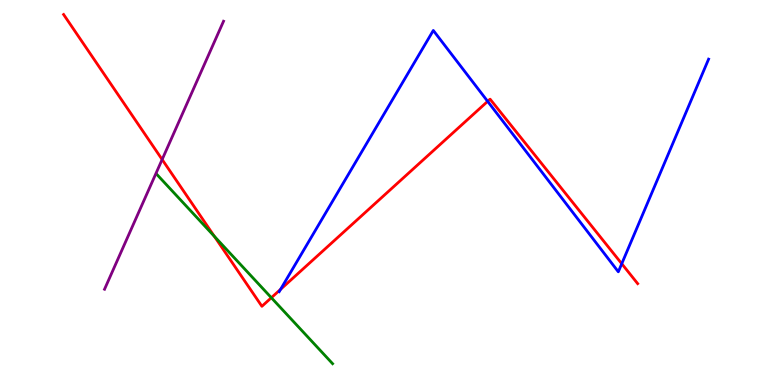[{'lines': ['blue', 'red'], 'intersections': [{'x': 3.62, 'y': 2.48}, {'x': 6.29, 'y': 7.37}, {'x': 8.02, 'y': 3.15}]}, {'lines': ['green', 'red'], 'intersections': [{'x': 2.77, 'y': 3.86}, {'x': 3.5, 'y': 2.27}]}, {'lines': ['purple', 'red'], 'intersections': [{'x': 2.09, 'y': 5.86}]}, {'lines': ['blue', 'green'], 'intersections': []}, {'lines': ['blue', 'purple'], 'intersections': []}, {'lines': ['green', 'purple'], 'intersections': []}]